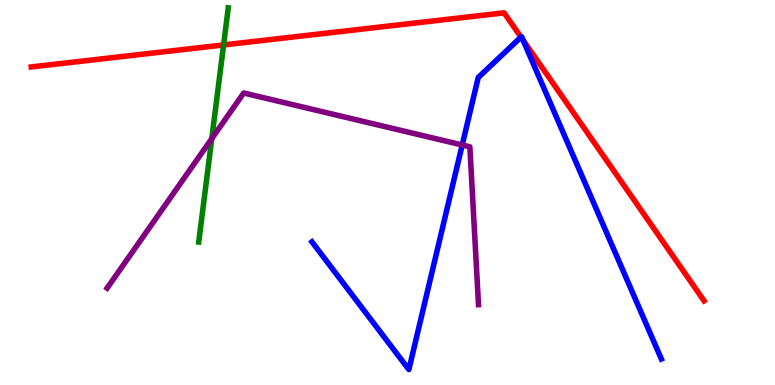[{'lines': ['blue', 'red'], 'intersections': [{'x': 6.72, 'y': 9.04}, {'x': 6.75, 'y': 8.96}]}, {'lines': ['green', 'red'], 'intersections': [{'x': 2.89, 'y': 8.83}]}, {'lines': ['purple', 'red'], 'intersections': []}, {'lines': ['blue', 'green'], 'intersections': []}, {'lines': ['blue', 'purple'], 'intersections': [{'x': 5.96, 'y': 6.23}]}, {'lines': ['green', 'purple'], 'intersections': [{'x': 2.73, 'y': 6.4}]}]